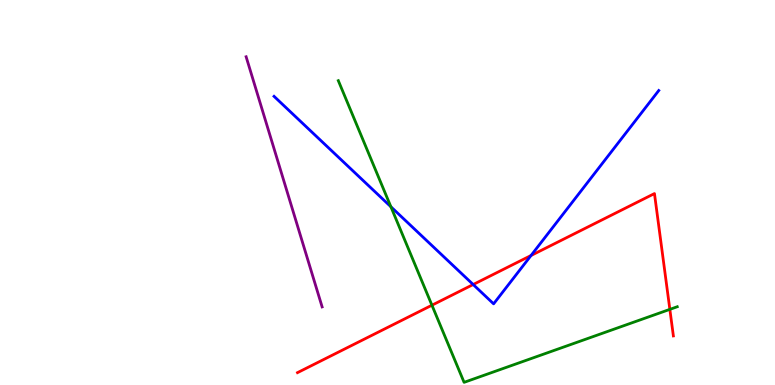[{'lines': ['blue', 'red'], 'intersections': [{'x': 6.11, 'y': 2.61}, {'x': 6.85, 'y': 3.36}]}, {'lines': ['green', 'red'], 'intersections': [{'x': 5.57, 'y': 2.07}, {'x': 8.64, 'y': 1.96}]}, {'lines': ['purple', 'red'], 'intersections': []}, {'lines': ['blue', 'green'], 'intersections': [{'x': 5.04, 'y': 4.63}]}, {'lines': ['blue', 'purple'], 'intersections': []}, {'lines': ['green', 'purple'], 'intersections': []}]